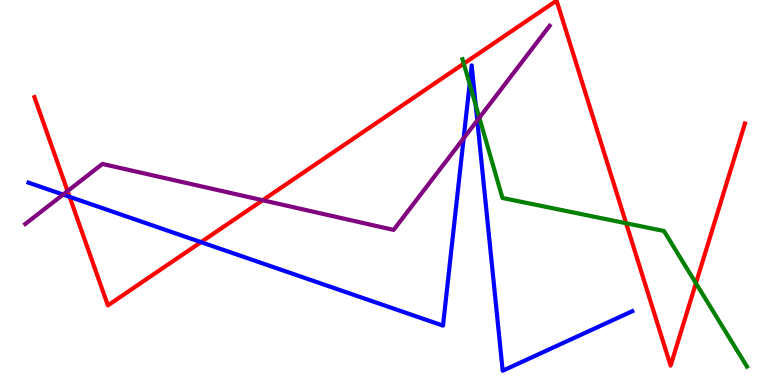[{'lines': ['blue', 'red'], 'intersections': [{'x': 0.898, 'y': 4.89}, {'x': 2.59, 'y': 3.71}]}, {'lines': ['green', 'red'], 'intersections': [{'x': 5.98, 'y': 8.35}, {'x': 8.08, 'y': 4.2}, {'x': 8.98, 'y': 2.64}]}, {'lines': ['purple', 'red'], 'intersections': [{'x': 0.872, 'y': 5.04}, {'x': 3.39, 'y': 4.8}]}, {'lines': ['blue', 'green'], 'intersections': [{'x': 6.06, 'y': 7.82}, {'x': 6.14, 'y': 7.27}]}, {'lines': ['blue', 'purple'], 'intersections': [{'x': 0.814, 'y': 4.95}, {'x': 5.98, 'y': 6.41}, {'x': 6.16, 'y': 6.87}]}, {'lines': ['green', 'purple'], 'intersections': [{'x': 6.19, 'y': 6.94}]}]